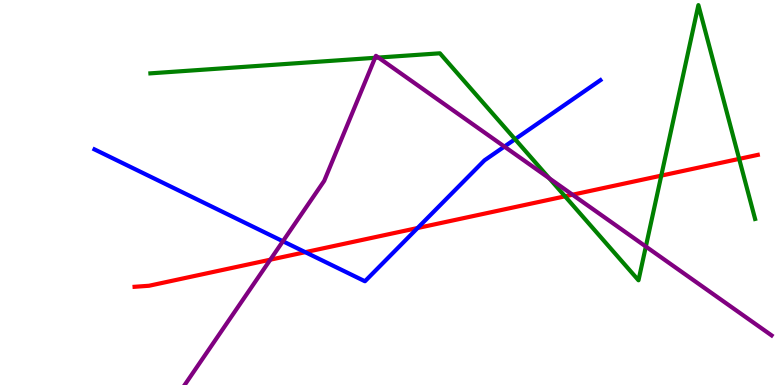[{'lines': ['blue', 'red'], 'intersections': [{'x': 3.94, 'y': 3.45}, {'x': 5.39, 'y': 4.08}]}, {'lines': ['green', 'red'], 'intersections': [{'x': 7.29, 'y': 4.9}, {'x': 8.53, 'y': 5.44}, {'x': 9.54, 'y': 5.87}]}, {'lines': ['purple', 'red'], 'intersections': [{'x': 3.49, 'y': 3.25}, {'x': 7.39, 'y': 4.94}]}, {'lines': ['blue', 'green'], 'intersections': [{'x': 6.65, 'y': 6.38}]}, {'lines': ['blue', 'purple'], 'intersections': [{'x': 3.65, 'y': 3.73}, {'x': 6.51, 'y': 6.19}]}, {'lines': ['green', 'purple'], 'intersections': [{'x': 4.84, 'y': 8.5}, {'x': 4.88, 'y': 8.5}, {'x': 7.09, 'y': 5.37}, {'x': 8.33, 'y': 3.6}]}]